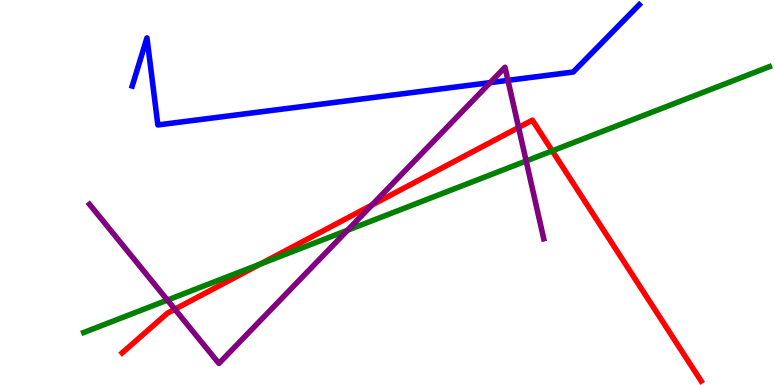[{'lines': ['blue', 'red'], 'intersections': []}, {'lines': ['green', 'red'], 'intersections': [{'x': 3.36, 'y': 3.14}, {'x': 7.13, 'y': 6.08}]}, {'lines': ['purple', 'red'], 'intersections': [{'x': 2.26, 'y': 1.97}, {'x': 4.8, 'y': 4.67}, {'x': 6.69, 'y': 6.69}]}, {'lines': ['blue', 'green'], 'intersections': []}, {'lines': ['blue', 'purple'], 'intersections': [{'x': 6.32, 'y': 7.85}, {'x': 6.55, 'y': 7.91}]}, {'lines': ['green', 'purple'], 'intersections': [{'x': 2.16, 'y': 2.21}, {'x': 4.49, 'y': 4.02}, {'x': 6.79, 'y': 5.82}]}]